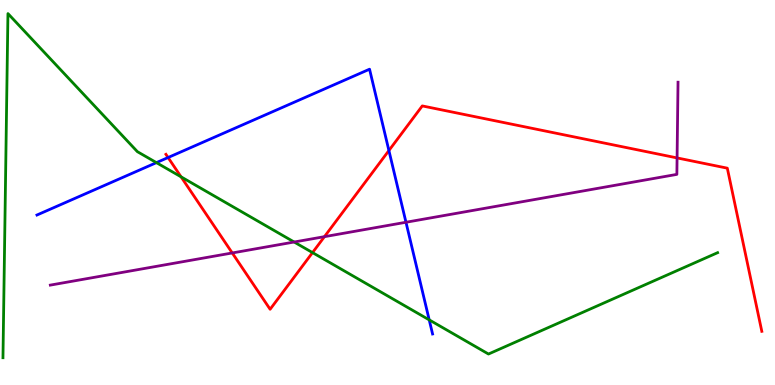[{'lines': ['blue', 'red'], 'intersections': [{'x': 2.17, 'y': 5.91}, {'x': 5.02, 'y': 6.09}]}, {'lines': ['green', 'red'], 'intersections': [{'x': 2.34, 'y': 5.41}, {'x': 4.03, 'y': 3.44}]}, {'lines': ['purple', 'red'], 'intersections': [{'x': 3.0, 'y': 3.43}, {'x': 4.19, 'y': 3.85}, {'x': 8.74, 'y': 5.9}]}, {'lines': ['blue', 'green'], 'intersections': [{'x': 2.02, 'y': 5.78}, {'x': 5.54, 'y': 1.69}]}, {'lines': ['blue', 'purple'], 'intersections': [{'x': 5.24, 'y': 4.23}]}, {'lines': ['green', 'purple'], 'intersections': [{'x': 3.8, 'y': 3.71}]}]